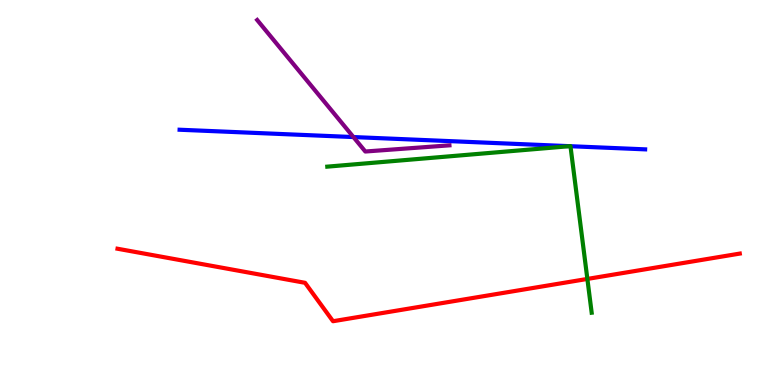[{'lines': ['blue', 'red'], 'intersections': []}, {'lines': ['green', 'red'], 'intersections': [{'x': 7.58, 'y': 2.75}]}, {'lines': ['purple', 'red'], 'intersections': []}, {'lines': ['blue', 'green'], 'intersections': [{'x': 7.35, 'y': 6.2}, {'x': 7.36, 'y': 6.2}]}, {'lines': ['blue', 'purple'], 'intersections': [{'x': 4.56, 'y': 6.44}]}, {'lines': ['green', 'purple'], 'intersections': []}]